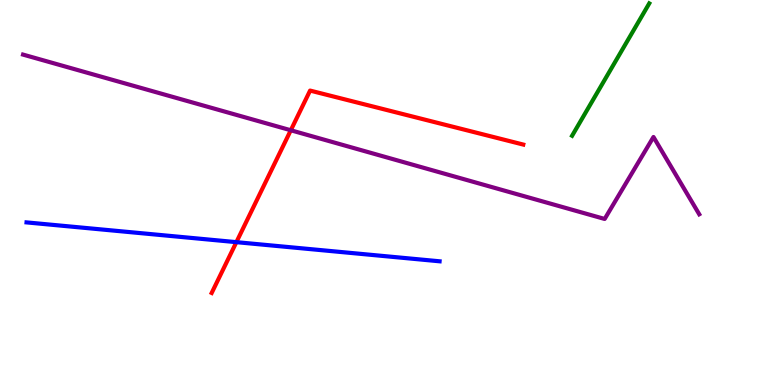[{'lines': ['blue', 'red'], 'intersections': [{'x': 3.05, 'y': 3.71}]}, {'lines': ['green', 'red'], 'intersections': []}, {'lines': ['purple', 'red'], 'intersections': [{'x': 3.75, 'y': 6.62}]}, {'lines': ['blue', 'green'], 'intersections': []}, {'lines': ['blue', 'purple'], 'intersections': []}, {'lines': ['green', 'purple'], 'intersections': []}]